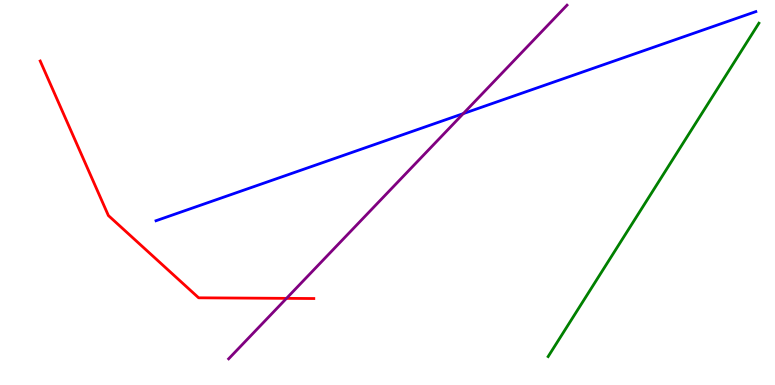[{'lines': ['blue', 'red'], 'intersections': []}, {'lines': ['green', 'red'], 'intersections': []}, {'lines': ['purple', 'red'], 'intersections': [{'x': 3.7, 'y': 2.25}]}, {'lines': ['blue', 'green'], 'intersections': []}, {'lines': ['blue', 'purple'], 'intersections': [{'x': 5.98, 'y': 7.05}]}, {'lines': ['green', 'purple'], 'intersections': []}]